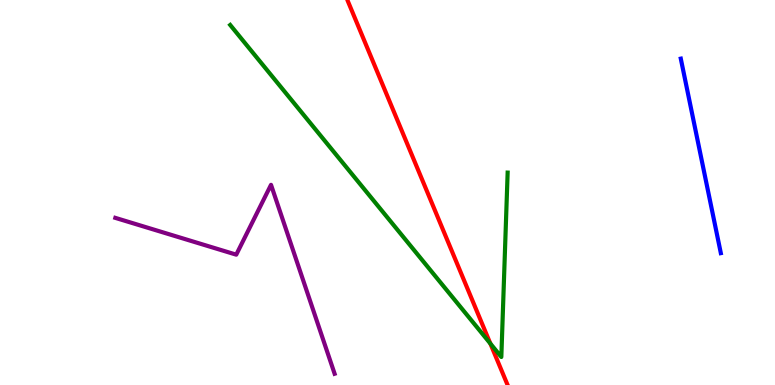[{'lines': ['blue', 'red'], 'intersections': []}, {'lines': ['green', 'red'], 'intersections': [{'x': 6.33, 'y': 1.08}]}, {'lines': ['purple', 'red'], 'intersections': []}, {'lines': ['blue', 'green'], 'intersections': []}, {'lines': ['blue', 'purple'], 'intersections': []}, {'lines': ['green', 'purple'], 'intersections': []}]